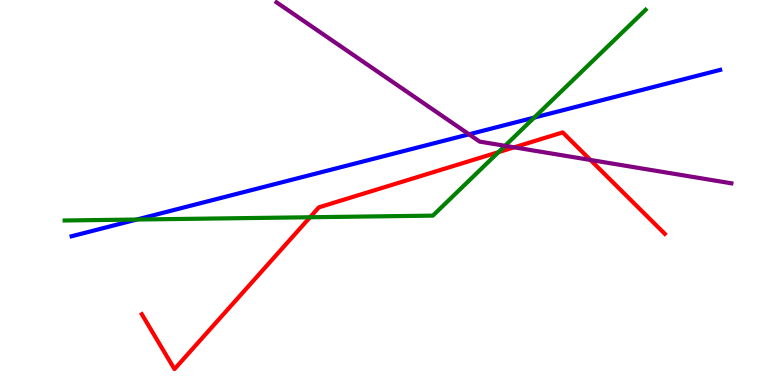[{'lines': ['blue', 'red'], 'intersections': []}, {'lines': ['green', 'red'], 'intersections': [{'x': 4.0, 'y': 4.36}, {'x': 6.43, 'y': 6.05}]}, {'lines': ['purple', 'red'], 'intersections': [{'x': 6.63, 'y': 6.17}, {'x': 7.62, 'y': 5.85}]}, {'lines': ['blue', 'green'], 'intersections': [{'x': 1.76, 'y': 4.3}, {'x': 6.89, 'y': 6.95}]}, {'lines': ['blue', 'purple'], 'intersections': [{'x': 6.05, 'y': 6.51}]}, {'lines': ['green', 'purple'], 'intersections': [{'x': 6.52, 'y': 6.21}]}]